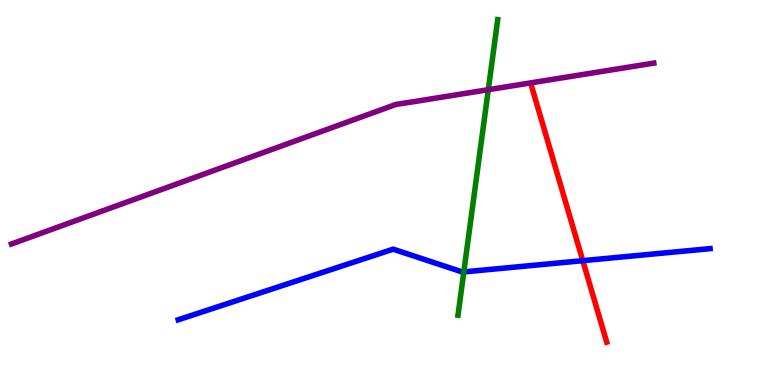[{'lines': ['blue', 'red'], 'intersections': [{'x': 7.52, 'y': 3.23}]}, {'lines': ['green', 'red'], 'intersections': []}, {'lines': ['purple', 'red'], 'intersections': []}, {'lines': ['blue', 'green'], 'intersections': [{'x': 5.98, 'y': 2.94}]}, {'lines': ['blue', 'purple'], 'intersections': []}, {'lines': ['green', 'purple'], 'intersections': [{'x': 6.3, 'y': 7.67}]}]